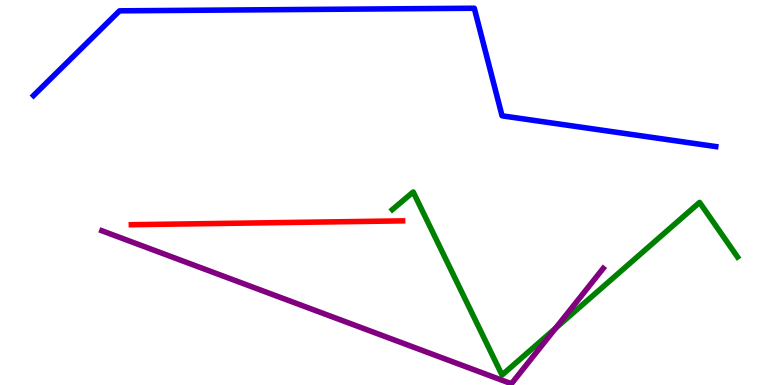[{'lines': ['blue', 'red'], 'intersections': []}, {'lines': ['green', 'red'], 'intersections': []}, {'lines': ['purple', 'red'], 'intersections': []}, {'lines': ['blue', 'green'], 'intersections': []}, {'lines': ['blue', 'purple'], 'intersections': []}, {'lines': ['green', 'purple'], 'intersections': [{'x': 7.17, 'y': 1.47}]}]